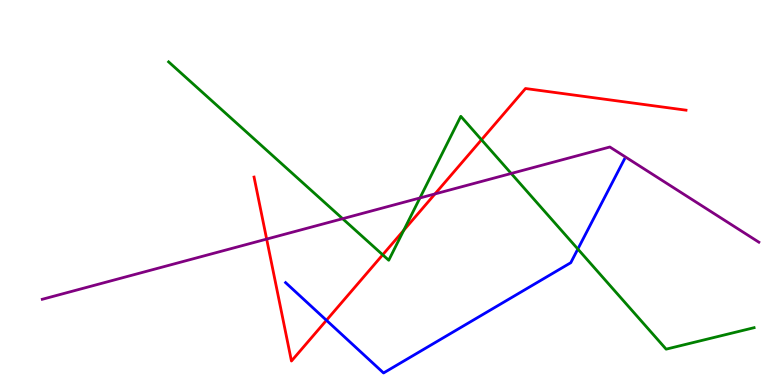[{'lines': ['blue', 'red'], 'intersections': [{'x': 4.21, 'y': 1.68}]}, {'lines': ['green', 'red'], 'intersections': [{'x': 4.94, 'y': 3.38}, {'x': 5.21, 'y': 4.02}, {'x': 6.21, 'y': 6.37}]}, {'lines': ['purple', 'red'], 'intersections': [{'x': 3.44, 'y': 3.79}, {'x': 5.61, 'y': 4.96}]}, {'lines': ['blue', 'green'], 'intersections': [{'x': 7.46, 'y': 3.53}]}, {'lines': ['blue', 'purple'], 'intersections': []}, {'lines': ['green', 'purple'], 'intersections': [{'x': 4.42, 'y': 4.32}, {'x': 5.42, 'y': 4.86}, {'x': 6.6, 'y': 5.49}]}]